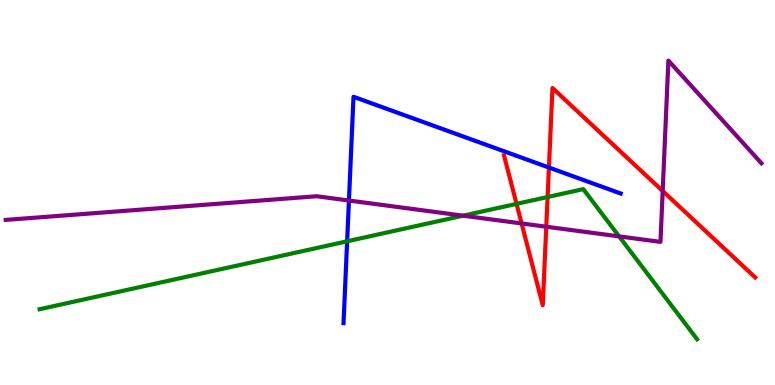[{'lines': ['blue', 'red'], 'intersections': [{'x': 7.08, 'y': 5.65}]}, {'lines': ['green', 'red'], 'intersections': [{'x': 6.67, 'y': 4.7}, {'x': 7.07, 'y': 4.88}]}, {'lines': ['purple', 'red'], 'intersections': [{'x': 6.73, 'y': 4.2}, {'x': 7.05, 'y': 4.11}, {'x': 8.55, 'y': 5.04}]}, {'lines': ['blue', 'green'], 'intersections': [{'x': 4.48, 'y': 3.73}]}, {'lines': ['blue', 'purple'], 'intersections': [{'x': 4.5, 'y': 4.79}]}, {'lines': ['green', 'purple'], 'intersections': [{'x': 5.98, 'y': 4.4}, {'x': 7.99, 'y': 3.86}]}]